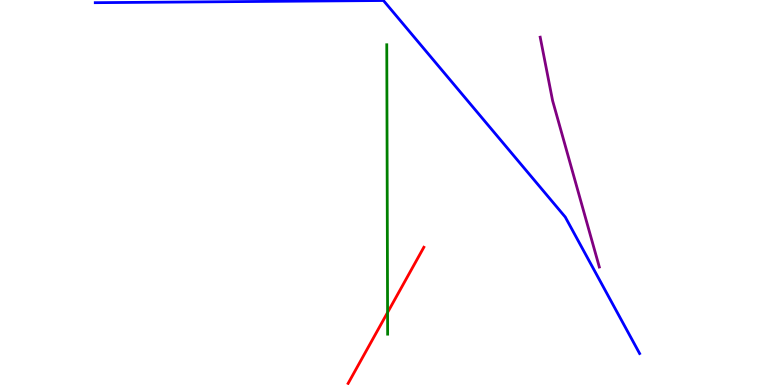[{'lines': ['blue', 'red'], 'intersections': []}, {'lines': ['green', 'red'], 'intersections': [{'x': 5.0, 'y': 1.88}]}, {'lines': ['purple', 'red'], 'intersections': []}, {'lines': ['blue', 'green'], 'intersections': []}, {'lines': ['blue', 'purple'], 'intersections': []}, {'lines': ['green', 'purple'], 'intersections': []}]